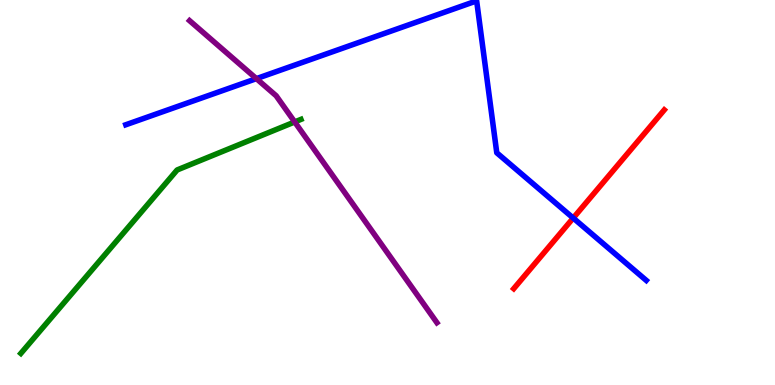[{'lines': ['blue', 'red'], 'intersections': [{'x': 7.4, 'y': 4.34}]}, {'lines': ['green', 'red'], 'intersections': []}, {'lines': ['purple', 'red'], 'intersections': []}, {'lines': ['blue', 'green'], 'intersections': []}, {'lines': ['blue', 'purple'], 'intersections': [{'x': 3.31, 'y': 7.96}]}, {'lines': ['green', 'purple'], 'intersections': [{'x': 3.8, 'y': 6.83}]}]